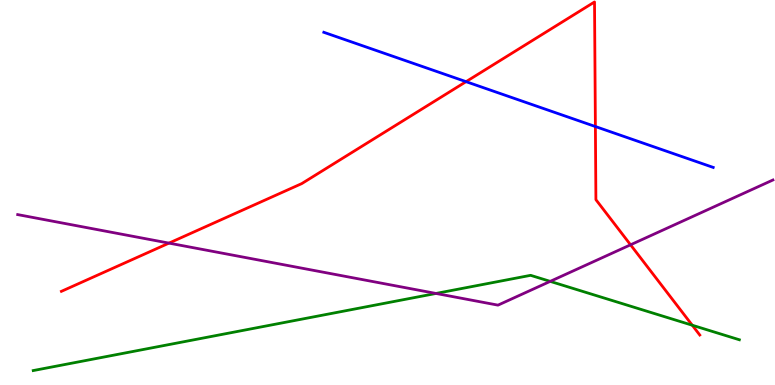[{'lines': ['blue', 'red'], 'intersections': [{'x': 6.01, 'y': 7.88}, {'x': 7.68, 'y': 6.71}]}, {'lines': ['green', 'red'], 'intersections': [{'x': 8.93, 'y': 1.55}]}, {'lines': ['purple', 'red'], 'intersections': [{'x': 2.18, 'y': 3.69}, {'x': 8.14, 'y': 3.64}]}, {'lines': ['blue', 'green'], 'intersections': []}, {'lines': ['blue', 'purple'], 'intersections': []}, {'lines': ['green', 'purple'], 'intersections': [{'x': 5.63, 'y': 2.38}, {'x': 7.1, 'y': 2.69}]}]